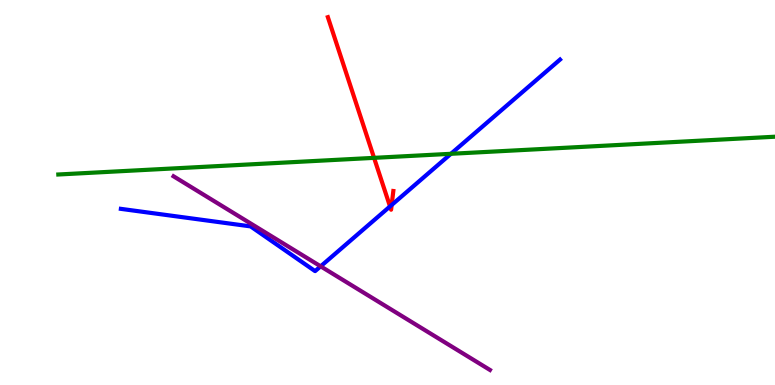[{'lines': ['blue', 'red'], 'intersections': [{'x': 5.03, 'y': 4.64}, {'x': 5.05, 'y': 4.68}]}, {'lines': ['green', 'red'], 'intersections': [{'x': 4.83, 'y': 5.9}]}, {'lines': ['purple', 'red'], 'intersections': []}, {'lines': ['blue', 'green'], 'intersections': [{'x': 5.82, 'y': 6.01}]}, {'lines': ['blue', 'purple'], 'intersections': [{'x': 4.14, 'y': 3.08}]}, {'lines': ['green', 'purple'], 'intersections': []}]